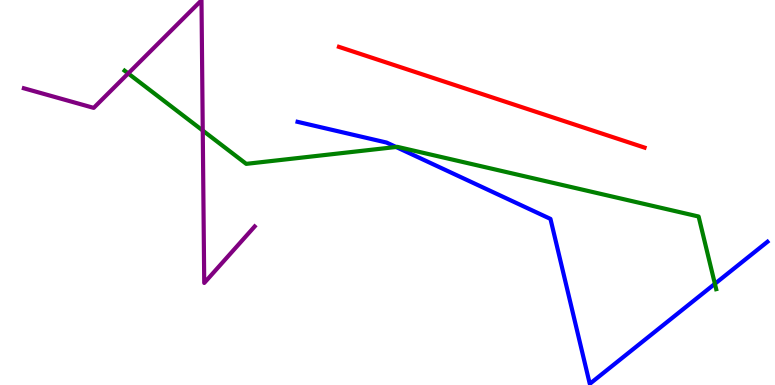[{'lines': ['blue', 'red'], 'intersections': []}, {'lines': ['green', 'red'], 'intersections': []}, {'lines': ['purple', 'red'], 'intersections': []}, {'lines': ['blue', 'green'], 'intersections': [{'x': 5.11, 'y': 6.18}, {'x': 9.22, 'y': 2.63}]}, {'lines': ['blue', 'purple'], 'intersections': []}, {'lines': ['green', 'purple'], 'intersections': [{'x': 1.65, 'y': 8.09}, {'x': 2.62, 'y': 6.61}]}]